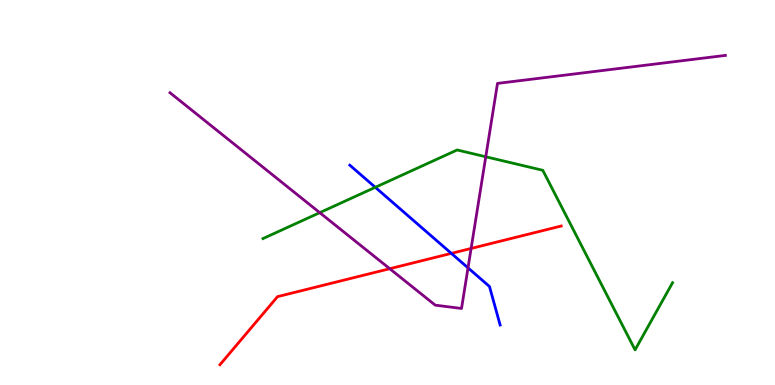[{'lines': ['blue', 'red'], 'intersections': [{'x': 5.82, 'y': 3.42}]}, {'lines': ['green', 'red'], 'intersections': []}, {'lines': ['purple', 'red'], 'intersections': [{'x': 5.03, 'y': 3.02}, {'x': 6.08, 'y': 3.55}]}, {'lines': ['blue', 'green'], 'intersections': [{'x': 4.84, 'y': 5.13}]}, {'lines': ['blue', 'purple'], 'intersections': [{'x': 6.04, 'y': 3.04}]}, {'lines': ['green', 'purple'], 'intersections': [{'x': 4.13, 'y': 4.48}, {'x': 6.27, 'y': 5.93}]}]